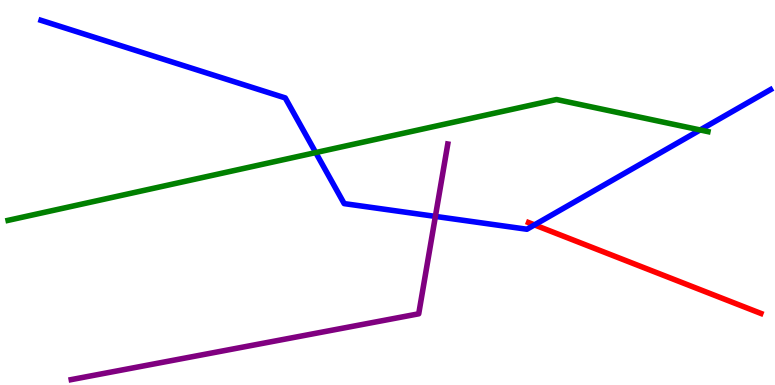[{'lines': ['blue', 'red'], 'intersections': [{'x': 6.9, 'y': 4.16}]}, {'lines': ['green', 'red'], 'intersections': []}, {'lines': ['purple', 'red'], 'intersections': []}, {'lines': ['blue', 'green'], 'intersections': [{'x': 4.07, 'y': 6.04}, {'x': 9.03, 'y': 6.62}]}, {'lines': ['blue', 'purple'], 'intersections': [{'x': 5.62, 'y': 4.38}]}, {'lines': ['green', 'purple'], 'intersections': []}]